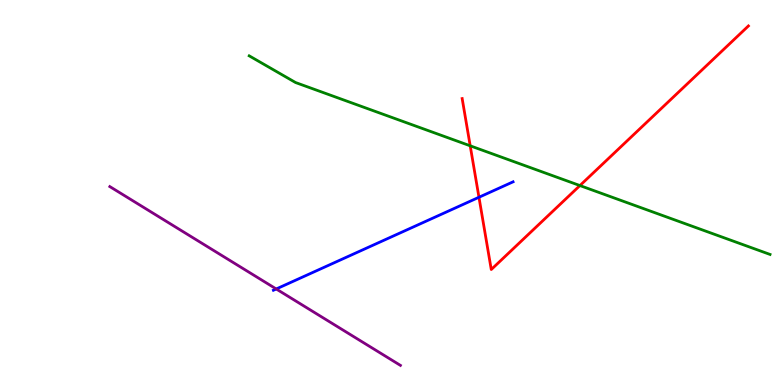[{'lines': ['blue', 'red'], 'intersections': [{'x': 6.18, 'y': 4.88}]}, {'lines': ['green', 'red'], 'intersections': [{'x': 6.07, 'y': 6.21}, {'x': 7.48, 'y': 5.18}]}, {'lines': ['purple', 'red'], 'intersections': []}, {'lines': ['blue', 'green'], 'intersections': []}, {'lines': ['blue', 'purple'], 'intersections': [{'x': 3.56, 'y': 2.49}]}, {'lines': ['green', 'purple'], 'intersections': []}]